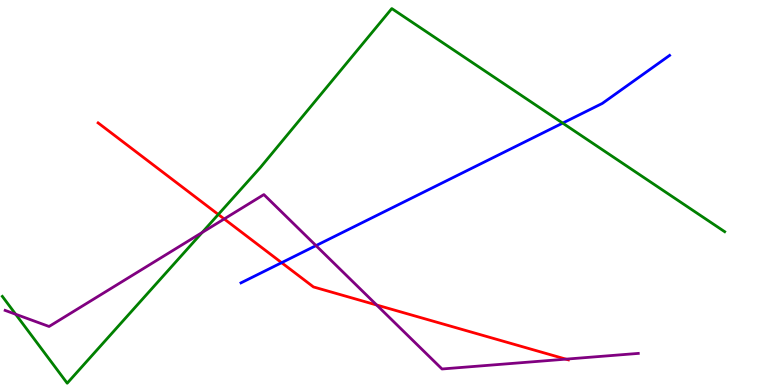[{'lines': ['blue', 'red'], 'intersections': [{'x': 3.63, 'y': 3.18}]}, {'lines': ['green', 'red'], 'intersections': [{'x': 2.82, 'y': 4.43}]}, {'lines': ['purple', 'red'], 'intersections': [{'x': 2.89, 'y': 4.31}, {'x': 4.86, 'y': 2.08}, {'x': 7.3, 'y': 0.672}]}, {'lines': ['blue', 'green'], 'intersections': [{'x': 7.26, 'y': 6.8}]}, {'lines': ['blue', 'purple'], 'intersections': [{'x': 4.08, 'y': 3.62}]}, {'lines': ['green', 'purple'], 'intersections': [{'x': 0.202, 'y': 1.84}, {'x': 2.61, 'y': 3.96}]}]